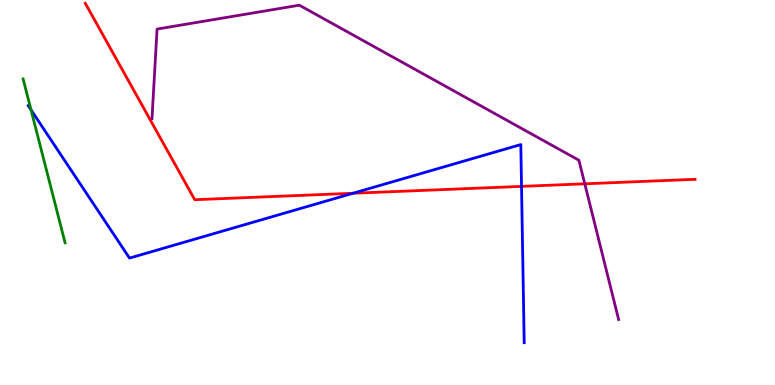[{'lines': ['blue', 'red'], 'intersections': [{'x': 4.55, 'y': 4.98}, {'x': 6.73, 'y': 5.16}]}, {'lines': ['green', 'red'], 'intersections': []}, {'lines': ['purple', 'red'], 'intersections': [{'x': 7.55, 'y': 5.23}]}, {'lines': ['blue', 'green'], 'intersections': [{'x': 0.401, 'y': 7.15}]}, {'lines': ['blue', 'purple'], 'intersections': []}, {'lines': ['green', 'purple'], 'intersections': []}]